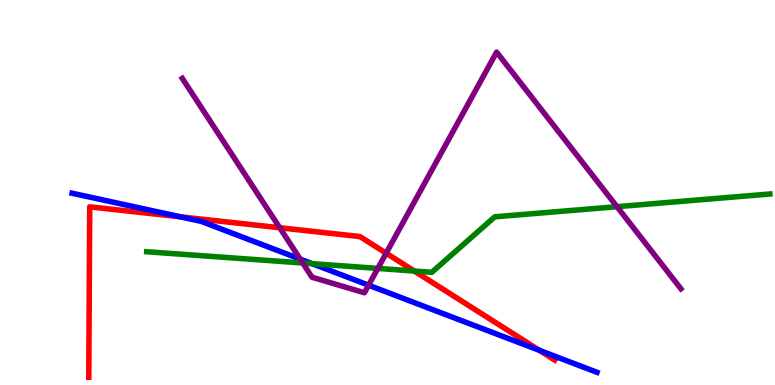[{'lines': ['blue', 'red'], 'intersections': [{'x': 2.33, 'y': 4.37}, {'x': 6.96, 'y': 0.9}]}, {'lines': ['green', 'red'], 'intersections': [{'x': 5.35, 'y': 2.96}]}, {'lines': ['purple', 'red'], 'intersections': [{'x': 3.61, 'y': 4.08}, {'x': 4.98, 'y': 3.42}]}, {'lines': ['blue', 'green'], 'intersections': [{'x': 4.03, 'y': 3.15}]}, {'lines': ['blue', 'purple'], 'intersections': [{'x': 3.87, 'y': 3.27}, {'x': 4.76, 'y': 2.59}]}, {'lines': ['green', 'purple'], 'intersections': [{'x': 3.91, 'y': 3.17}, {'x': 4.87, 'y': 3.03}, {'x': 7.96, 'y': 4.63}]}]